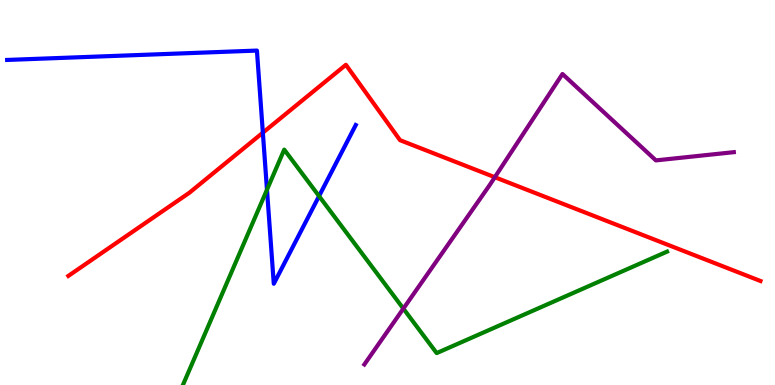[{'lines': ['blue', 'red'], 'intersections': [{'x': 3.39, 'y': 6.55}]}, {'lines': ['green', 'red'], 'intersections': []}, {'lines': ['purple', 'red'], 'intersections': [{'x': 6.38, 'y': 5.4}]}, {'lines': ['blue', 'green'], 'intersections': [{'x': 3.44, 'y': 5.07}, {'x': 4.12, 'y': 4.91}]}, {'lines': ['blue', 'purple'], 'intersections': []}, {'lines': ['green', 'purple'], 'intersections': [{'x': 5.2, 'y': 1.98}]}]